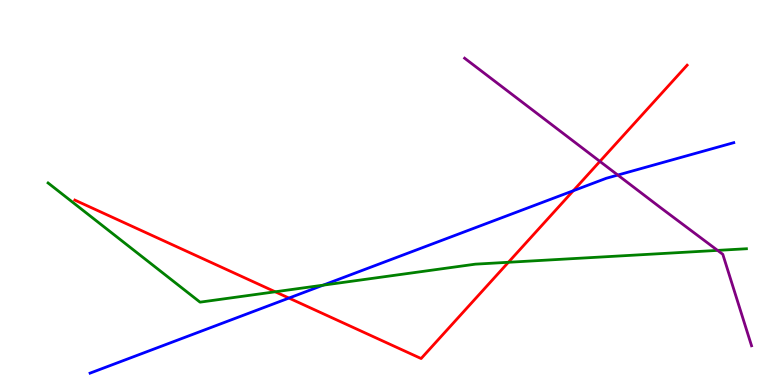[{'lines': ['blue', 'red'], 'intersections': [{'x': 3.73, 'y': 2.26}, {'x': 7.4, 'y': 5.05}]}, {'lines': ['green', 'red'], 'intersections': [{'x': 3.55, 'y': 2.42}, {'x': 6.56, 'y': 3.19}]}, {'lines': ['purple', 'red'], 'intersections': [{'x': 7.74, 'y': 5.81}]}, {'lines': ['blue', 'green'], 'intersections': [{'x': 4.17, 'y': 2.59}]}, {'lines': ['blue', 'purple'], 'intersections': [{'x': 7.97, 'y': 5.45}]}, {'lines': ['green', 'purple'], 'intersections': [{'x': 9.26, 'y': 3.5}]}]